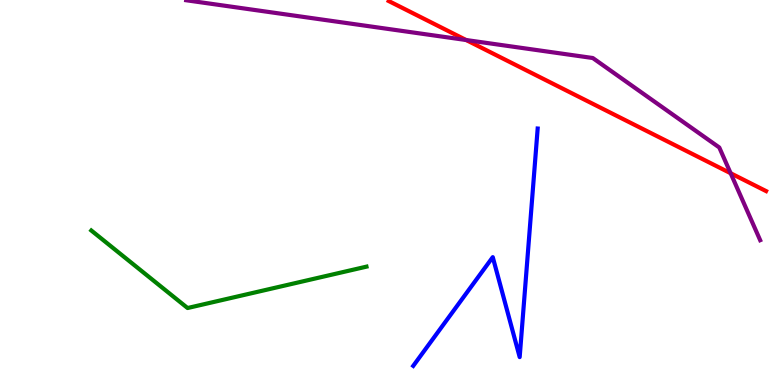[{'lines': ['blue', 'red'], 'intersections': []}, {'lines': ['green', 'red'], 'intersections': []}, {'lines': ['purple', 'red'], 'intersections': [{'x': 6.01, 'y': 8.96}, {'x': 9.43, 'y': 5.5}]}, {'lines': ['blue', 'green'], 'intersections': []}, {'lines': ['blue', 'purple'], 'intersections': []}, {'lines': ['green', 'purple'], 'intersections': []}]